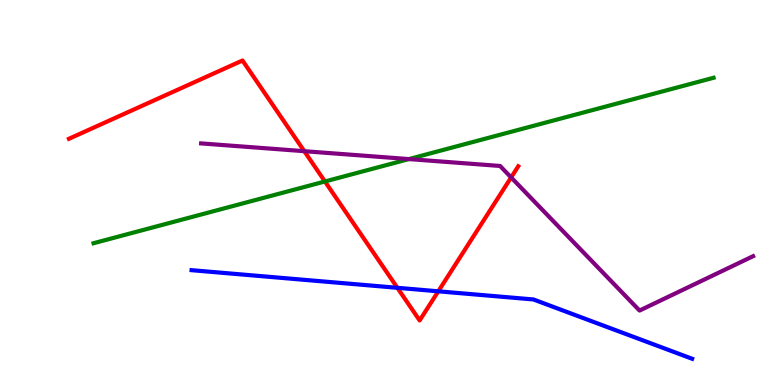[{'lines': ['blue', 'red'], 'intersections': [{'x': 5.13, 'y': 2.52}, {'x': 5.66, 'y': 2.43}]}, {'lines': ['green', 'red'], 'intersections': [{'x': 4.19, 'y': 5.29}]}, {'lines': ['purple', 'red'], 'intersections': [{'x': 3.93, 'y': 6.07}, {'x': 6.6, 'y': 5.39}]}, {'lines': ['blue', 'green'], 'intersections': []}, {'lines': ['blue', 'purple'], 'intersections': []}, {'lines': ['green', 'purple'], 'intersections': [{'x': 5.28, 'y': 5.87}]}]